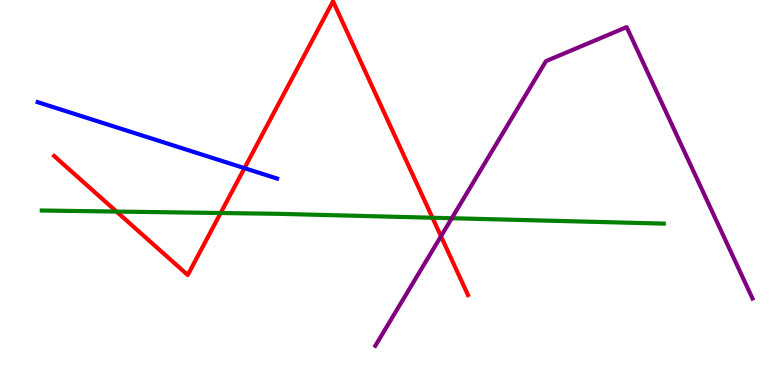[{'lines': ['blue', 'red'], 'intersections': [{'x': 3.15, 'y': 5.63}]}, {'lines': ['green', 'red'], 'intersections': [{'x': 1.5, 'y': 4.5}, {'x': 2.85, 'y': 4.47}, {'x': 5.58, 'y': 4.34}]}, {'lines': ['purple', 'red'], 'intersections': [{'x': 5.69, 'y': 3.86}]}, {'lines': ['blue', 'green'], 'intersections': []}, {'lines': ['blue', 'purple'], 'intersections': []}, {'lines': ['green', 'purple'], 'intersections': [{'x': 5.83, 'y': 4.33}]}]